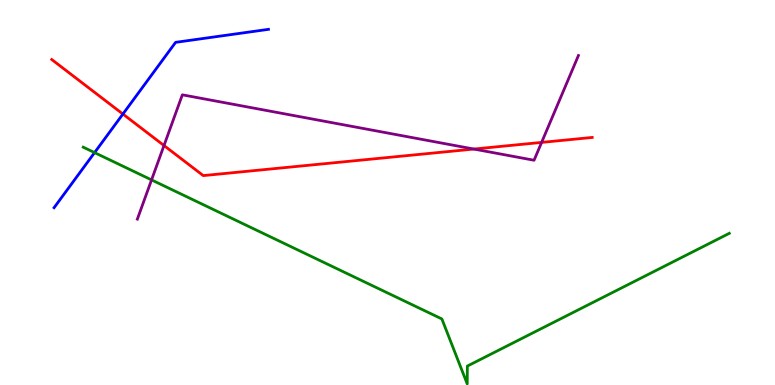[{'lines': ['blue', 'red'], 'intersections': [{'x': 1.59, 'y': 7.04}]}, {'lines': ['green', 'red'], 'intersections': []}, {'lines': ['purple', 'red'], 'intersections': [{'x': 2.12, 'y': 6.22}, {'x': 6.11, 'y': 6.13}, {'x': 6.99, 'y': 6.3}]}, {'lines': ['blue', 'green'], 'intersections': [{'x': 1.22, 'y': 6.04}]}, {'lines': ['blue', 'purple'], 'intersections': []}, {'lines': ['green', 'purple'], 'intersections': [{'x': 1.96, 'y': 5.33}]}]